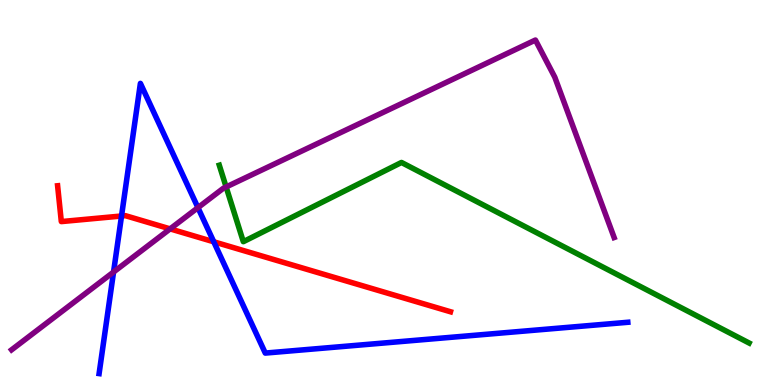[{'lines': ['blue', 'red'], 'intersections': [{'x': 1.57, 'y': 4.39}, {'x': 2.76, 'y': 3.72}]}, {'lines': ['green', 'red'], 'intersections': []}, {'lines': ['purple', 'red'], 'intersections': [{'x': 2.2, 'y': 4.05}]}, {'lines': ['blue', 'green'], 'intersections': []}, {'lines': ['blue', 'purple'], 'intersections': [{'x': 1.47, 'y': 2.93}, {'x': 2.55, 'y': 4.61}]}, {'lines': ['green', 'purple'], 'intersections': [{'x': 2.92, 'y': 5.14}]}]